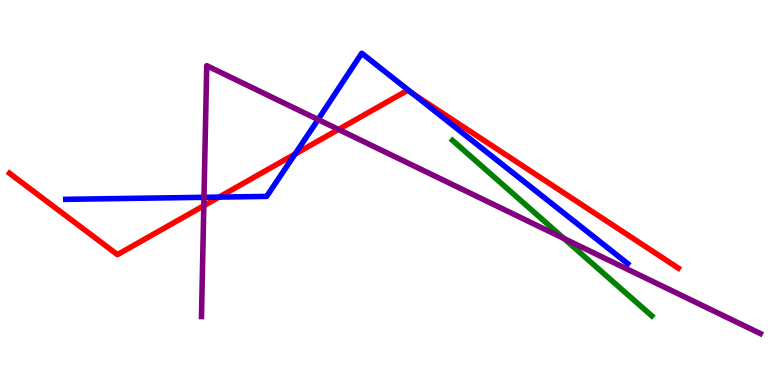[{'lines': ['blue', 'red'], 'intersections': [{'x': 2.83, 'y': 4.88}, {'x': 3.81, 'y': 6.0}, {'x': 5.33, 'y': 7.56}]}, {'lines': ['green', 'red'], 'intersections': []}, {'lines': ['purple', 'red'], 'intersections': [{'x': 2.63, 'y': 4.66}, {'x': 4.37, 'y': 6.64}]}, {'lines': ['blue', 'green'], 'intersections': []}, {'lines': ['blue', 'purple'], 'intersections': [{'x': 2.63, 'y': 4.87}, {'x': 4.1, 'y': 6.9}]}, {'lines': ['green', 'purple'], 'intersections': [{'x': 7.28, 'y': 3.8}]}]